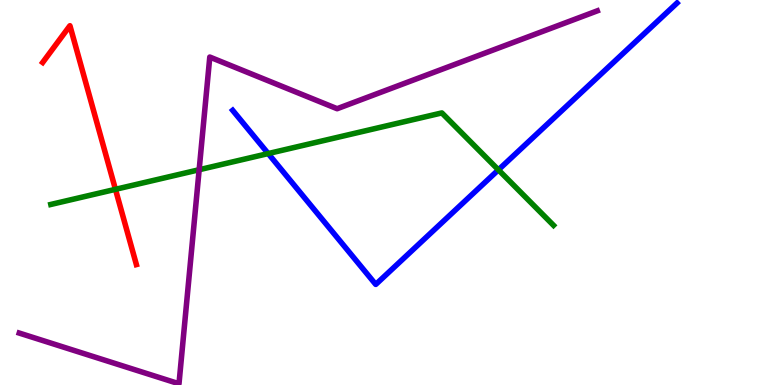[{'lines': ['blue', 'red'], 'intersections': []}, {'lines': ['green', 'red'], 'intersections': [{'x': 1.49, 'y': 5.08}]}, {'lines': ['purple', 'red'], 'intersections': []}, {'lines': ['blue', 'green'], 'intersections': [{'x': 3.46, 'y': 6.01}, {'x': 6.43, 'y': 5.59}]}, {'lines': ['blue', 'purple'], 'intersections': []}, {'lines': ['green', 'purple'], 'intersections': [{'x': 2.57, 'y': 5.59}]}]